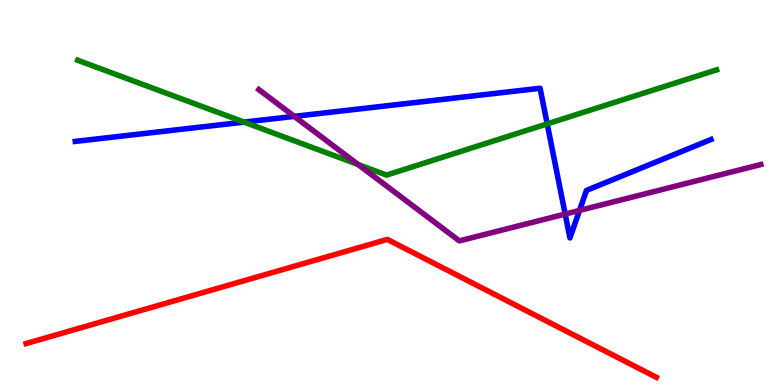[{'lines': ['blue', 'red'], 'intersections': []}, {'lines': ['green', 'red'], 'intersections': []}, {'lines': ['purple', 'red'], 'intersections': []}, {'lines': ['blue', 'green'], 'intersections': [{'x': 3.15, 'y': 6.83}, {'x': 7.06, 'y': 6.78}]}, {'lines': ['blue', 'purple'], 'intersections': [{'x': 3.8, 'y': 6.98}, {'x': 7.29, 'y': 4.44}, {'x': 7.48, 'y': 4.53}]}, {'lines': ['green', 'purple'], 'intersections': [{'x': 4.62, 'y': 5.73}]}]